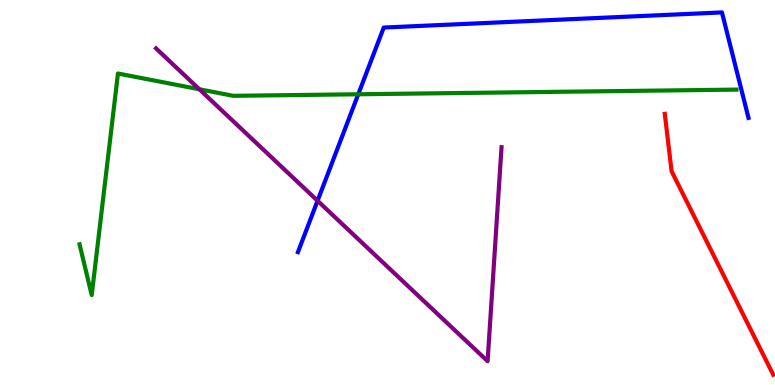[{'lines': ['blue', 'red'], 'intersections': []}, {'lines': ['green', 'red'], 'intersections': []}, {'lines': ['purple', 'red'], 'intersections': []}, {'lines': ['blue', 'green'], 'intersections': [{'x': 4.62, 'y': 7.55}]}, {'lines': ['blue', 'purple'], 'intersections': [{'x': 4.1, 'y': 4.79}]}, {'lines': ['green', 'purple'], 'intersections': [{'x': 2.57, 'y': 7.68}]}]